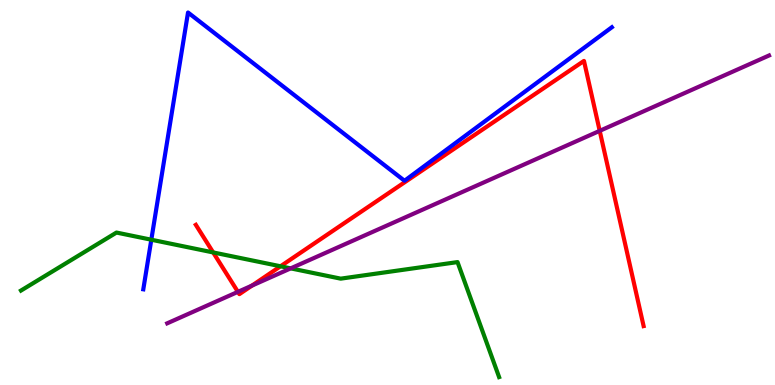[{'lines': ['blue', 'red'], 'intersections': []}, {'lines': ['green', 'red'], 'intersections': [{'x': 2.75, 'y': 3.44}, {'x': 3.62, 'y': 3.08}]}, {'lines': ['purple', 'red'], 'intersections': [{'x': 3.07, 'y': 2.42}, {'x': 3.25, 'y': 2.58}, {'x': 7.74, 'y': 6.6}]}, {'lines': ['blue', 'green'], 'intersections': [{'x': 1.95, 'y': 3.77}]}, {'lines': ['blue', 'purple'], 'intersections': []}, {'lines': ['green', 'purple'], 'intersections': [{'x': 3.75, 'y': 3.03}]}]